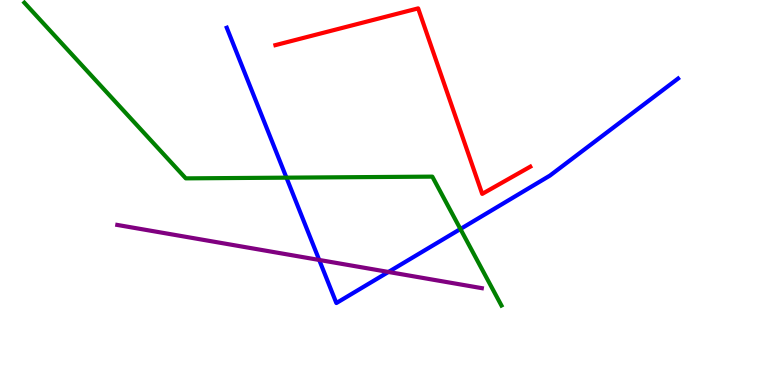[{'lines': ['blue', 'red'], 'intersections': []}, {'lines': ['green', 'red'], 'intersections': []}, {'lines': ['purple', 'red'], 'intersections': []}, {'lines': ['blue', 'green'], 'intersections': [{'x': 3.7, 'y': 5.39}, {'x': 5.94, 'y': 4.05}]}, {'lines': ['blue', 'purple'], 'intersections': [{'x': 4.12, 'y': 3.25}, {'x': 5.01, 'y': 2.94}]}, {'lines': ['green', 'purple'], 'intersections': []}]